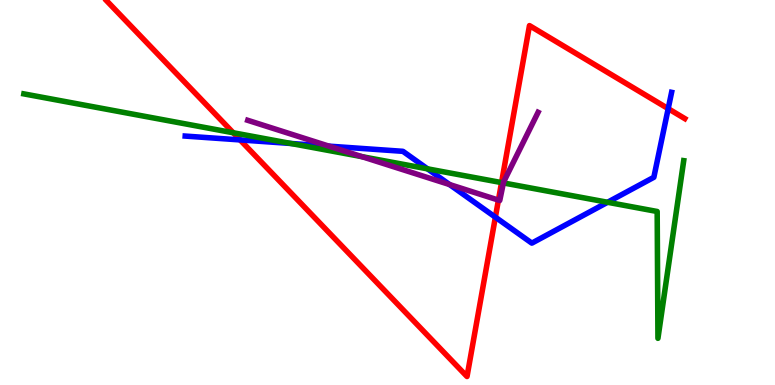[{'lines': ['blue', 'red'], 'intersections': [{'x': 3.1, 'y': 6.37}, {'x': 6.39, 'y': 4.36}, {'x': 8.62, 'y': 7.18}]}, {'lines': ['green', 'red'], 'intersections': [{'x': 3.01, 'y': 6.55}, {'x': 6.47, 'y': 5.26}]}, {'lines': ['purple', 'red'], 'intersections': [{'x': 6.43, 'y': 4.8}]}, {'lines': ['blue', 'green'], 'intersections': [{'x': 3.75, 'y': 6.27}, {'x': 5.52, 'y': 5.61}, {'x': 7.84, 'y': 4.75}]}, {'lines': ['blue', 'purple'], 'intersections': [{'x': 4.24, 'y': 6.2}, {'x': 5.8, 'y': 5.21}]}, {'lines': ['green', 'purple'], 'intersections': [{'x': 4.67, 'y': 5.93}, {'x': 6.5, 'y': 5.25}]}]